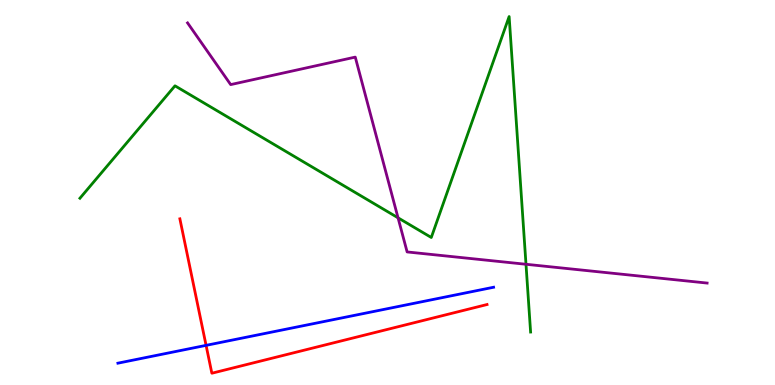[{'lines': ['blue', 'red'], 'intersections': [{'x': 2.66, 'y': 1.03}]}, {'lines': ['green', 'red'], 'intersections': []}, {'lines': ['purple', 'red'], 'intersections': []}, {'lines': ['blue', 'green'], 'intersections': []}, {'lines': ['blue', 'purple'], 'intersections': []}, {'lines': ['green', 'purple'], 'intersections': [{'x': 5.14, 'y': 4.34}, {'x': 6.79, 'y': 3.14}]}]